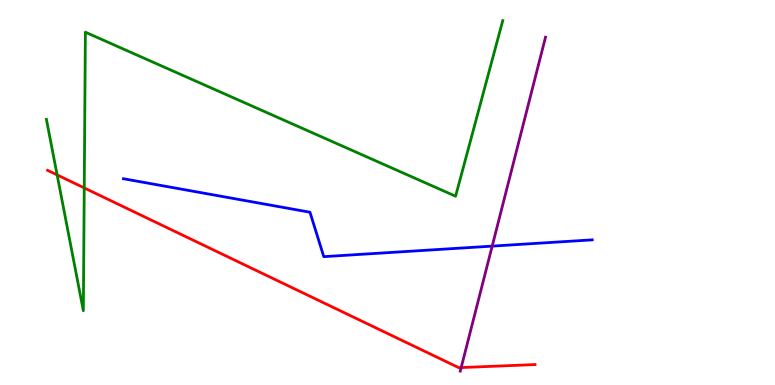[{'lines': ['blue', 'red'], 'intersections': []}, {'lines': ['green', 'red'], 'intersections': [{'x': 0.737, 'y': 5.46}, {'x': 1.09, 'y': 5.12}]}, {'lines': ['purple', 'red'], 'intersections': [{'x': 5.95, 'y': 0.453}]}, {'lines': ['blue', 'green'], 'intersections': []}, {'lines': ['blue', 'purple'], 'intersections': [{'x': 6.35, 'y': 3.61}]}, {'lines': ['green', 'purple'], 'intersections': []}]